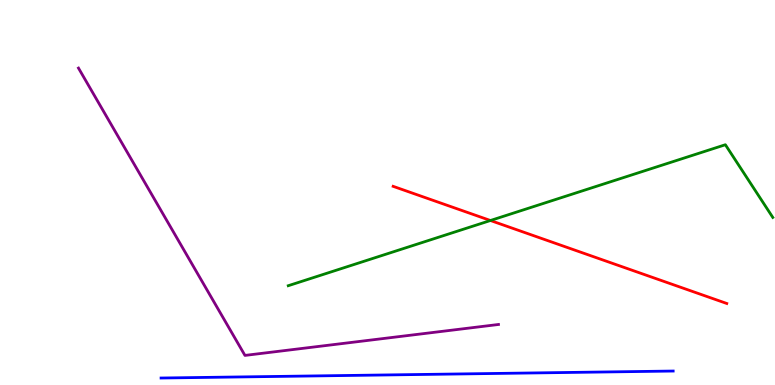[{'lines': ['blue', 'red'], 'intersections': []}, {'lines': ['green', 'red'], 'intersections': [{'x': 6.33, 'y': 4.27}]}, {'lines': ['purple', 'red'], 'intersections': []}, {'lines': ['blue', 'green'], 'intersections': []}, {'lines': ['blue', 'purple'], 'intersections': []}, {'lines': ['green', 'purple'], 'intersections': []}]